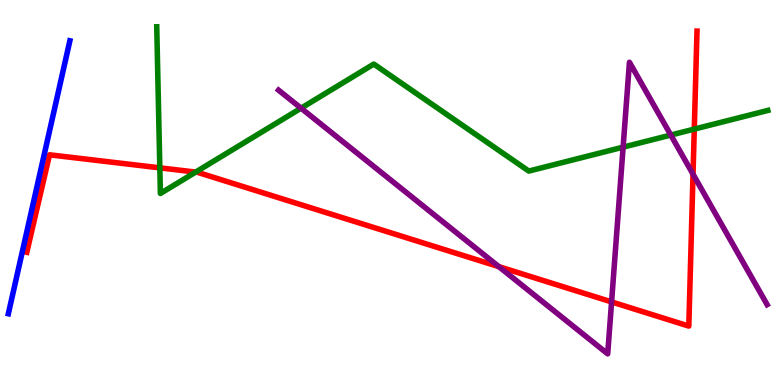[{'lines': ['blue', 'red'], 'intersections': []}, {'lines': ['green', 'red'], 'intersections': [{'x': 2.06, 'y': 5.64}, {'x': 2.52, 'y': 5.53}, {'x': 8.96, 'y': 6.65}]}, {'lines': ['purple', 'red'], 'intersections': [{'x': 6.44, 'y': 3.07}, {'x': 7.89, 'y': 2.16}, {'x': 8.94, 'y': 5.48}]}, {'lines': ['blue', 'green'], 'intersections': []}, {'lines': ['blue', 'purple'], 'intersections': []}, {'lines': ['green', 'purple'], 'intersections': [{'x': 3.88, 'y': 7.19}, {'x': 8.04, 'y': 6.18}, {'x': 8.66, 'y': 6.49}]}]